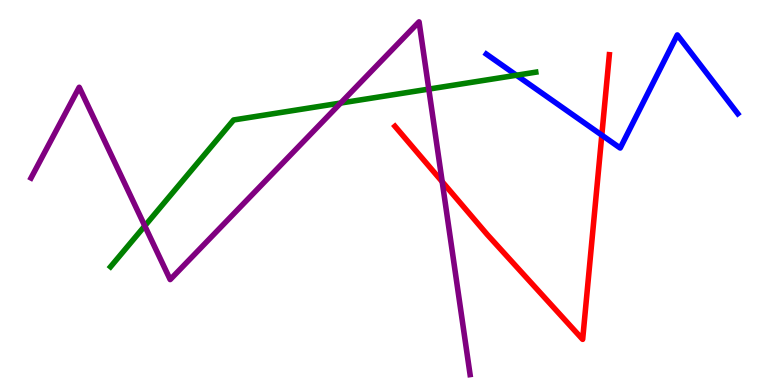[{'lines': ['blue', 'red'], 'intersections': [{'x': 7.77, 'y': 6.49}]}, {'lines': ['green', 'red'], 'intersections': []}, {'lines': ['purple', 'red'], 'intersections': [{'x': 5.71, 'y': 5.28}]}, {'lines': ['blue', 'green'], 'intersections': [{'x': 6.66, 'y': 8.05}]}, {'lines': ['blue', 'purple'], 'intersections': []}, {'lines': ['green', 'purple'], 'intersections': [{'x': 1.87, 'y': 4.13}, {'x': 4.4, 'y': 7.32}, {'x': 5.53, 'y': 7.69}]}]